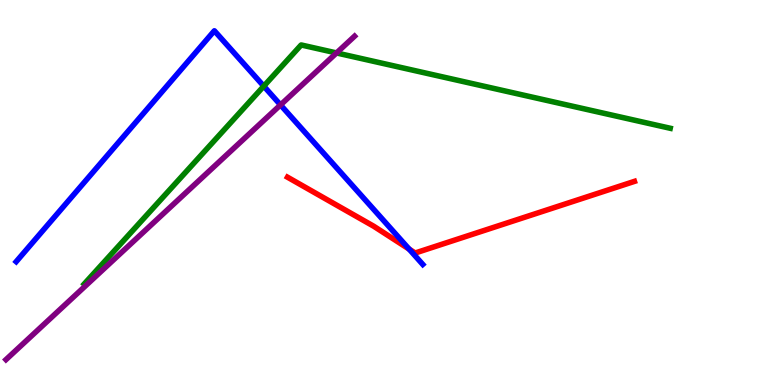[{'lines': ['blue', 'red'], 'intersections': [{'x': 5.28, 'y': 3.53}]}, {'lines': ['green', 'red'], 'intersections': []}, {'lines': ['purple', 'red'], 'intersections': []}, {'lines': ['blue', 'green'], 'intersections': [{'x': 3.4, 'y': 7.76}]}, {'lines': ['blue', 'purple'], 'intersections': [{'x': 3.62, 'y': 7.27}]}, {'lines': ['green', 'purple'], 'intersections': [{'x': 4.34, 'y': 8.62}]}]